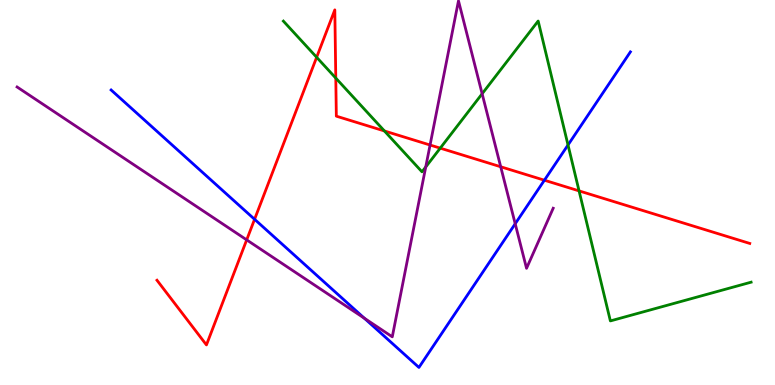[{'lines': ['blue', 'red'], 'intersections': [{'x': 3.28, 'y': 4.3}, {'x': 7.02, 'y': 5.32}]}, {'lines': ['green', 'red'], 'intersections': [{'x': 4.09, 'y': 8.51}, {'x': 4.33, 'y': 7.97}, {'x': 4.96, 'y': 6.6}, {'x': 5.68, 'y': 6.15}, {'x': 7.47, 'y': 5.04}]}, {'lines': ['purple', 'red'], 'intersections': [{'x': 3.18, 'y': 3.77}, {'x': 5.55, 'y': 6.23}, {'x': 6.46, 'y': 5.67}]}, {'lines': ['blue', 'green'], 'intersections': [{'x': 7.33, 'y': 6.23}]}, {'lines': ['blue', 'purple'], 'intersections': [{'x': 4.7, 'y': 1.73}, {'x': 6.65, 'y': 4.19}]}, {'lines': ['green', 'purple'], 'intersections': [{'x': 5.49, 'y': 5.66}, {'x': 6.22, 'y': 7.56}]}]